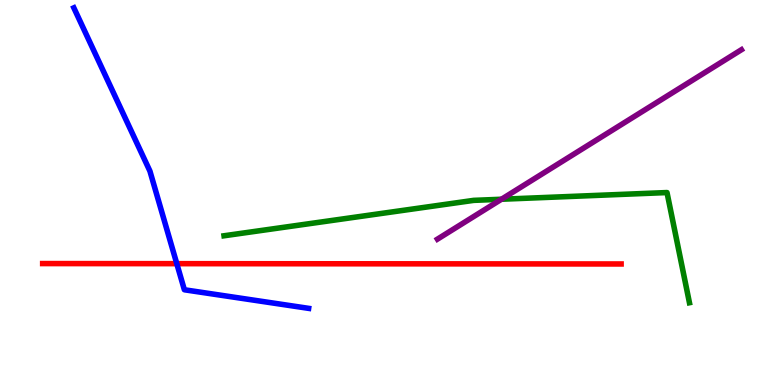[{'lines': ['blue', 'red'], 'intersections': [{'x': 2.28, 'y': 3.15}]}, {'lines': ['green', 'red'], 'intersections': []}, {'lines': ['purple', 'red'], 'intersections': []}, {'lines': ['blue', 'green'], 'intersections': []}, {'lines': ['blue', 'purple'], 'intersections': []}, {'lines': ['green', 'purple'], 'intersections': [{'x': 6.47, 'y': 4.82}]}]